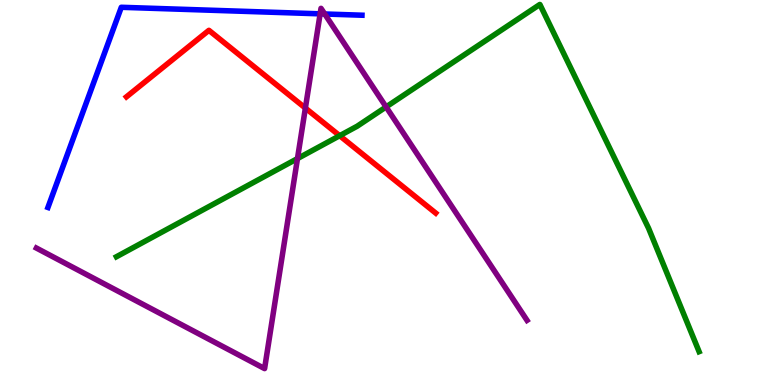[{'lines': ['blue', 'red'], 'intersections': []}, {'lines': ['green', 'red'], 'intersections': [{'x': 4.38, 'y': 6.48}]}, {'lines': ['purple', 'red'], 'intersections': [{'x': 3.94, 'y': 7.19}]}, {'lines': ['blue', 'green'], 'intersections': []}, {'lines': ['blue', 'purple'], 'intersections': [{'x': 4.13, 'y': 9.64}, {'x': 4.19, 'y': 9.64}]}, {'lines': ['green', 'purple'], 'intersections': [{'x': 3.84, 'y': 5.88}, {'x': 4.98, 'y': 7.22}]}]